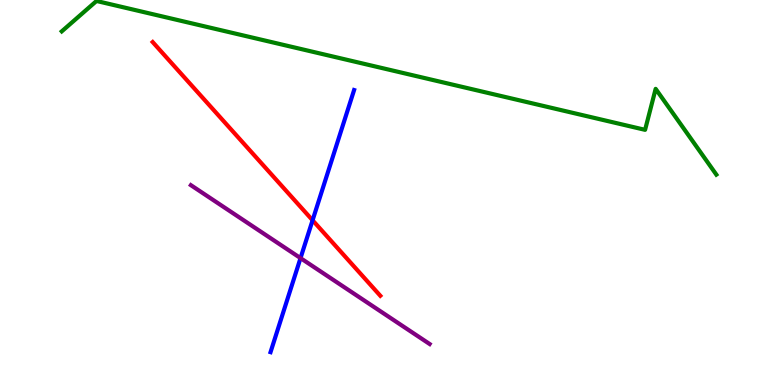[{'lines': ['blue', 'red'], 'intersections': [{'x': 4.03, 'y': 4.28}]}, {'lines': ['green', 'red'], 'intersections': []}, {'lines': ['purple', 'red'], 'intersections': []}, {'lines': ['blue', 'green'], 'intersections': []}, {'lines': ['blue', 'purple'], 'intersections': [{'x': 3.88, 'y': 3.3}]}, {'lines': ['green', 'purple'], 'intersections': []}]